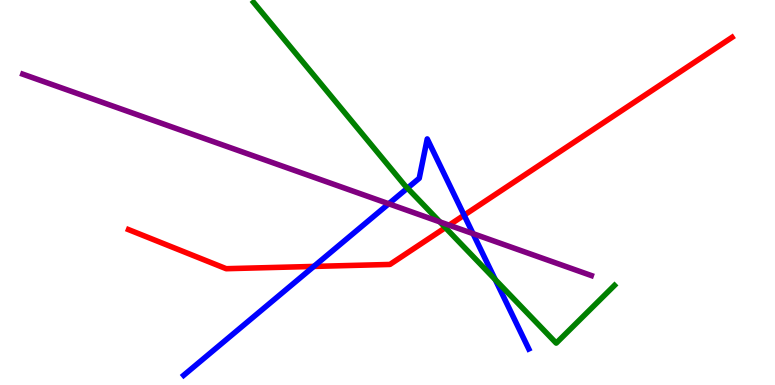[{'lines': ['blue', 'red'], 'intersections': [{'x': 4.05, 'y': 3.08}, {'x': 5.99, 'y': 4.41}]}, {'lines': ['green', 'red'], 'intersections': [{'x': 5.75, 'y': 4.09}]}, {'lines': ['purple', 'red'], 'intersections': [{'x': 5.79, 'y': 4.15}]}, {'lines': ['blue', 'green'], 'intersections': [{'x': 5.26, 'y': 5.11}, {'x': 6.39, 'y': 2.74}]}, {'lines': ['blue', 'purple'], 'intersections': [{'x': 5.02, 'y': 4.71}, {'x': 6.1, 'y': 3.93}]}, {'lines': ['green', 'purple'], 'intersections': [{'x': 5.68, 'y': 4.24}]}]